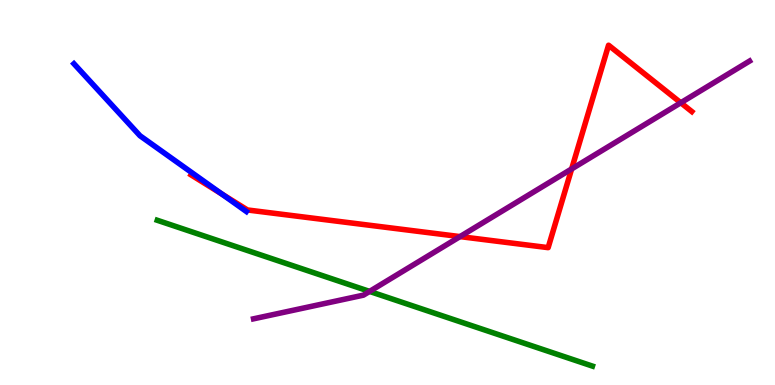[{'lines': ['blue', 'red'], 'intersections': [{'x': 2.86, 'y': 4.96}]}, {'lines': ['green', 'red'], 'intersections': []}, {'lines': ['purple', 'red'], 'intersections': [{'x': 5.94, 'y': 3.85}, {'x': 7.38, 'y': 5.61}, {'x': 8.78, 'y': 7.33}]}, {'lines': ['blue', 'green'], 'intersections': []}, {'lines': ['blue', 'purple'], 'intersections': []}, {'lines': ['green', 'purple'], 'intersections': [{'x': 4.77, 'y': 2.43}]}]